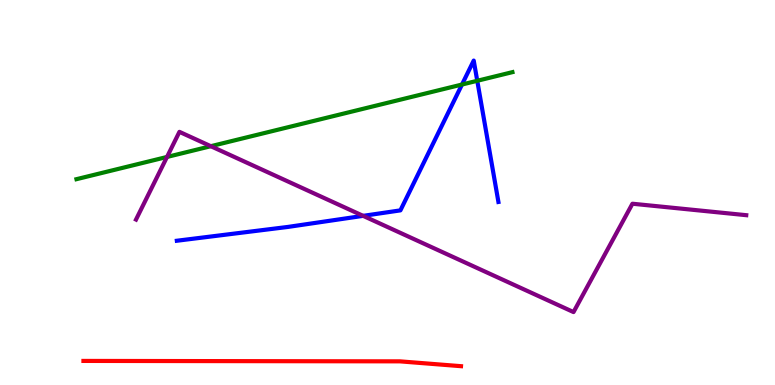[{'lines': ['blue', 'red'], 'intersections': []}, {'lines': ['green', 'red'], 'intersections': []}, {'lines': ['purple', 'red'], 'intersections': []}, {'lines': ['blue', 'green'], 'intersections': [{'x': 5.96, 'y': 7.8}, {'x': 6.16, 'y': 7.9}]}, {'lines': ['blue', 'purple'], 'intersections': [{'x': 4.69, 'y': 4.39}]}, {'lines': ['green', 'purple'], 'intersections': [{'x': 2.15, 'y': 5.92}, {'x': 2.72, 'y': 6.2}]}]